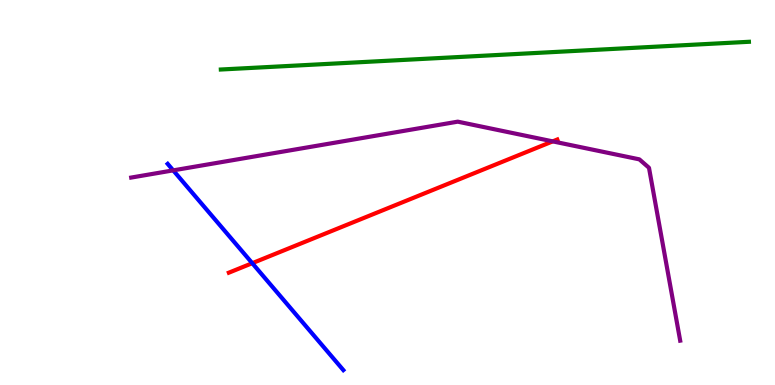[{'lines': ['blue', 'red'], 'intersections': [{'x': 3.26, 'y': 3.16}]}, {'lines': ['green', 'red'], 'intersections': []}, {'lines': ['purple', 'red'], 'intersections': [{'x': 7.13, 'y': 6.33}]}, {'lines': ['blue', 'green'], 'intersections': []}, {'lines': ['blue', 'purple'], 'intersections': [{'x': 2.23, 'y': 5.57}]}, {'lines': ['green', 'purple'], 'intersections': []}]